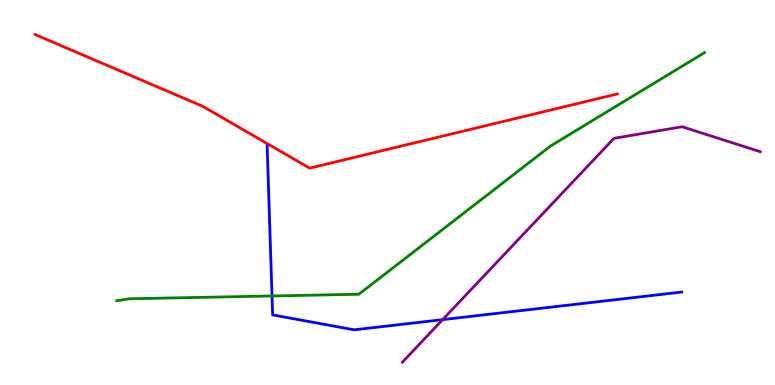[{'lines': ['blue', 'red'], 'intersections': []}, {'lines': ['green', 'red'], 'intersections': []}, {'lines': ['purple', 'red'], 'intersections': []}, {'lines': ['blue', 'green'], 'intersections': [{'x': 3.51, 'y': 2.31}]}, {'lines': ['blue', 'purple'], 'intersections': [{'x': 5.71, 'y': 1.7}]}, {'lines': ['green', 'purple'], 'intersections': []}]